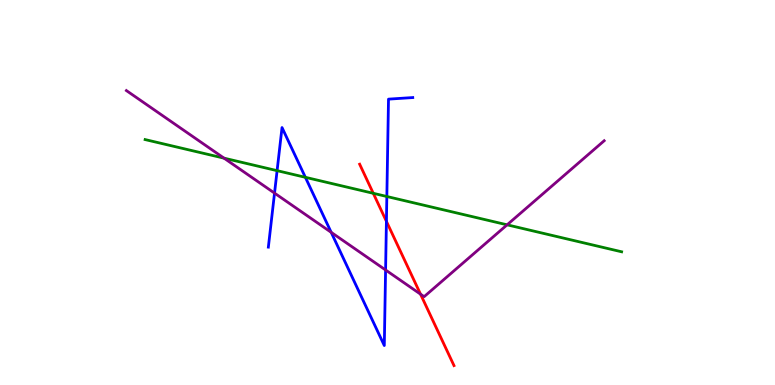[{'lines': ['blue', 'red'], 'intersections': [{'x': 4.99, 'y': 4.25}]}, {'lines': ['green', 'red'], 'intersections': [{'x': 4.82, 'y': 4.98}]}, {'lines': ['purple', 'red'], 'intersections': [{'x': 5.43, 'y': 2.36}]}, {'lines': ['blue', 'green'], 'intersections': [{'x': 3.58, 'y': 5.57}, {'x': 3.94, 'y': 5.39}, {'x': 4.99, 'y': 4.9}]}, {'lines': ['blue', 'purple'], 'intersections': [{'x': 3.54, 'y': 4.98}, {'x': 4.27, 'y': 3.97}, {'x': 4.98, 'y': 2.99}]}, {'lines': ['green', 'purple'], 'intersections': [{'x': 2.89, 'y': 5.89}, {'x': 6.54, 'y': 4.16}]}]